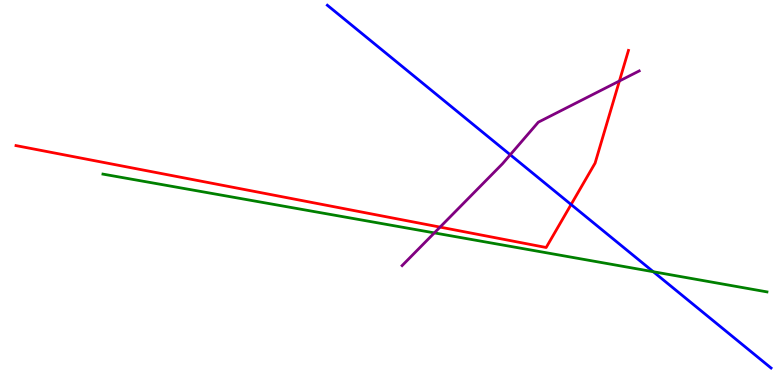[{'lines': ['blue', 'red'], 'intersections': [{'x': 7.37, 'y': 4.69}]}, {'lines': ['green', 'red'], 'intersections': []}, {'lines': ['purple', 'red'], 'intersections': [{'x': 5.68, 'y': 4.1}, {'x': 7.99, 'y': 7.9}]}, {'lines': ['blue', 'green'], 'intersections': [{'x': 8.43, 'y': 2.94}]}, {'lines': ['blue', 'purple'], 'intersections': [{'x': 6.58, 'y': 5.98}]}, {'lines': ['green', 'purple'], 'intersections': [{'x': 5.6, 'y': 3.95}]}]